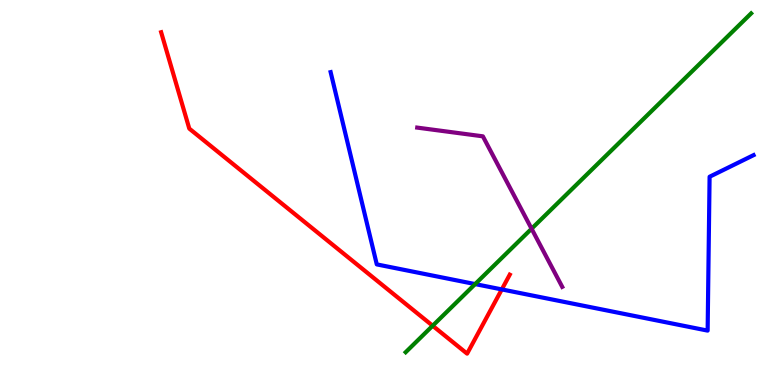[{'lines': ['blue', 'red'], 'intersections': [{'x': 6.47, 'y': 2.48}]}, {'lines': ['green', 'red'], 'intersections': [{'x': 5.58, 'y': 1.54}]}, {'lines': ['purple', 'red'], 'intersections': []}, {'lines': ['blue', 'green'], 'intersections': [{'x': 6.13, 'y': 2.62}]}, {'lines': ['blue', 'purple'], 'intersections': []}, {'lines': ['green', 'purple'], 'intersections': [{'x': 6.86, 'y': 4.06}]}]